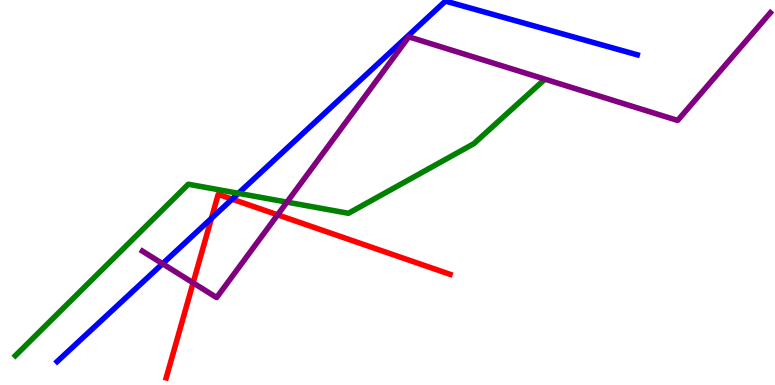[{'lines': ['blue', 'red'], 'intersections': [{'x': 2.73, 'y': 4.33}, {'x': 2.99, 'y': 4.83}]}, {'lines': ['green', 'red'], 'intersections': []}, {'lines': ['purple', 'red'], 'intersections': [{'x': 2.49, 'y': 2.65}, {'x': 3.58, 'y': 4.42}]}, {'lines': ['blue', 'green'], 'intersections': [{'x': 3.08, 'y': 4.98}]}, {'lines': ['blue', 'purple'], 'intersections': [{'x': 2.1, 'y': 3.15}]}, {'lines': ['green', 'purple'], 'intersections': [{'x': 3.7, 'y': 4.75}]}]